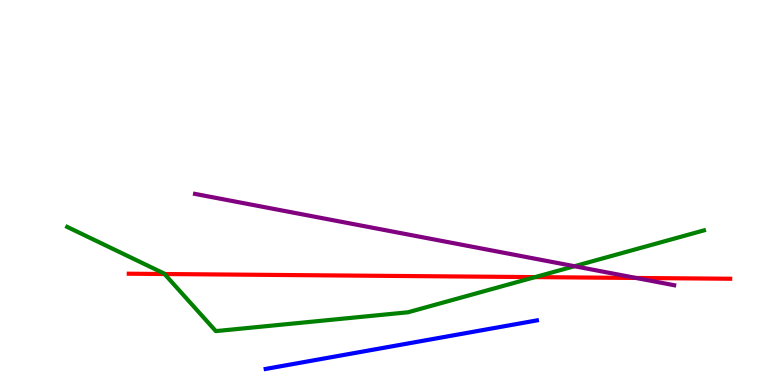[{'lines': ['blue', 'red'], 'intersections': []}, {'lines': ['green', 'red'], 'intersections': [{'x': 2.12, 'y': 2.88}, {'x': 6.9, 'y': 2.8}]}, {'lines': ['purple', 'red'], 'intersections': [{'x': 8.21, 'y': 2.78}]}, {'lines': ['blue', 'green'], 'intersections': []}, {'lines': ['blue', 'purple'], 'intersections': []}, {'lines': ['green', 'purple'], 'intersections': [{'x': 7.41, 'y': 3.09}]}]